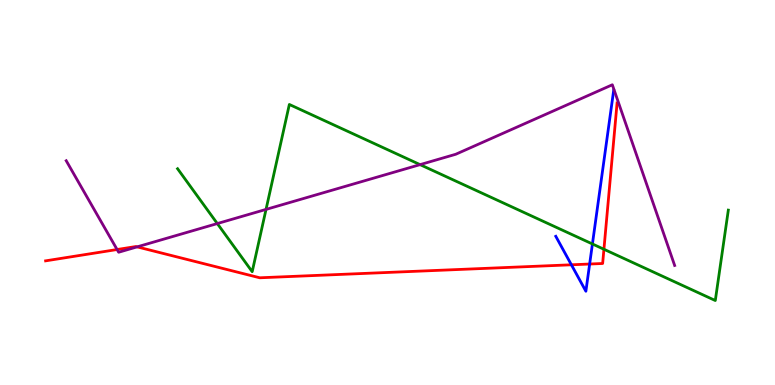[{'lines': ['blue', 'red'], 'intersections': [{'x': 7.37, 'y': 3.12}, {'x': 7.61, 'y': 3.14}]}, {'lines': ['green', 'red'], 'intersections': [{'x': 7.79, 'y': 3.53}]}, {'lines': ['purple', 'red'], 'intersections': [{'x': 1.51, 'y': 3.52}, {'x': 1.77, 'y': 3.59}]}, {'lines': ['blue', 'green'], 'intersections': [{'x': 7.64, 'y': 3.66}]}, {'lines': ['blue', 'purple'], 'intersections': []}, {'lines': ['green', 'purple'], 'intersections': [{'x': 2.8, 'y': 4.19}, {'x': 3.43, 'y': 4.56}, {'x': 5.42, 'y': 5.72}]}]